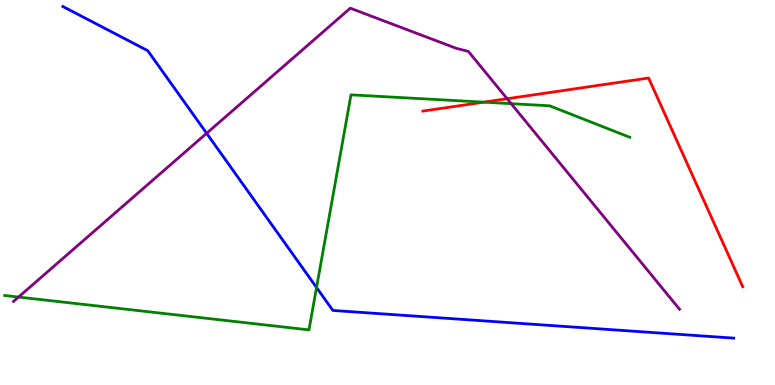[{'lines': ['blue', 'red'], 'intersections': []}, {'lines': ['green', 'red'], 'intersections': [{'x': 6.24, 'y': 7.35}]}, {'lines': ['purple', 'red'], 'intersections': [{'x': 6.54, 'y': 7.44}]}, {'lines': ['blue', 'green'], 'intersections': [{'x': 4.08, 'y': 2.53}]}, {'lines': ['blue', 'purple'], 'intersections': [{'x': 2.67, 'y': 6.54}]}, {'lines': ['green', 'purple'], 'intersections': [{'x': 0.239, 'y': 2.28}, {'x': 6.6, 'y': 7.31}]}]